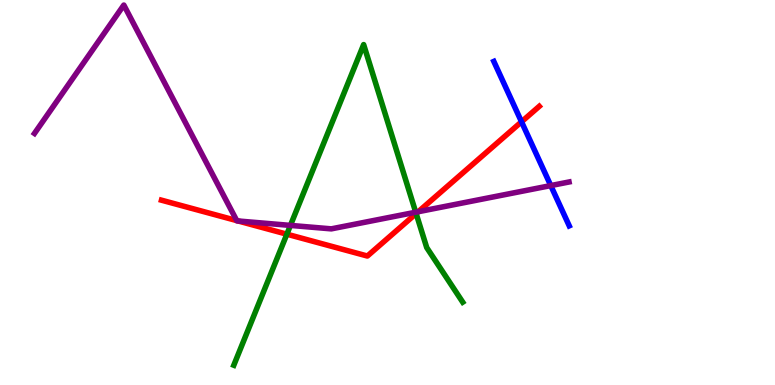[{'lines': ['blue', 'red'], 'intersections': [{'x': 6.73, 'y': 6.84}]}, {'lines': ['green', 'red'], 'intersections': [{'x': 3.7, 'y': 3.92}, {'x': 5.37, 'y': 4.45}]}, {'lines': ['purple', 'red'], 'intersections': [{'x': 3.05, 'y': 4.27}, {'x': 3.07, 'y': 4.26}, {'x': 5.4, 'y': 4.5}]}, {'lines': ['blue', 'green'], 'intersections': []}, {'lines': ['blue', 'purple'], 'intersections': [{'x': 7.11, 'y': 5.18}]}, {'lines': ['green', 'purple'], 'intersections': [{'x': 3.75, 'y': 4.15}, {'x': 5.36, 'y': 4.49}]}]